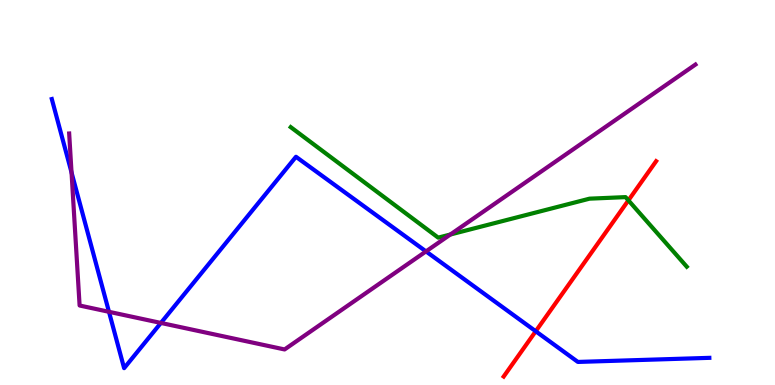[{'lines': ['blue', 'red'], 'intersections': [{'x': 6.91, 'y': 1.4}]}, {'lines': ['green', 'red'], 'intersections': [{'x': 8.11, 'y': 4.8}]}, {'lines': ['purple', 'red'], 'intersections': []}, {'lines': ['blue', 'green'], 'intersections': []}, {'lines': ['blue', 'purple'], 'intersections': [{'x': 0.923, 'y': 5.52}, {'x': 1.41, 'y': 1.9}, {'x': 2.08, 'y': 1.61}, {'x': 5.5, 'y': 3.47}]}, {'lines': ['green', 'purple'], 'intersections': [{'x': 5.81, 'y': 3.91}]}]